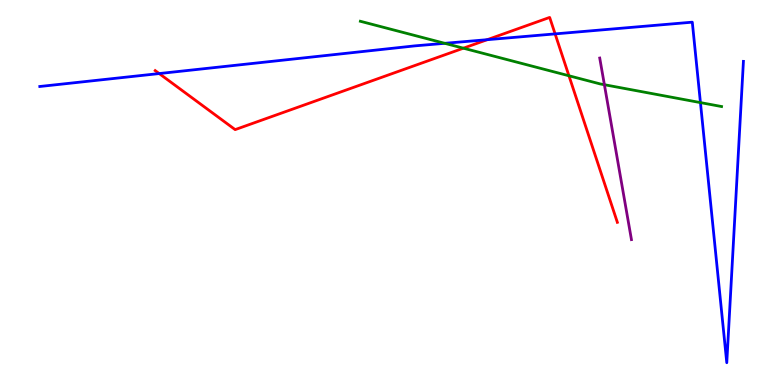[{'lines': ['blue', 'red'], 'intersections': [{'x': 2.05, 'y': 8.09}, {'x': 6.29, 'y': 8.97}, {'x': 7.16, 'y': 9.12}]}, {'lines': ['green', 'red'], 'intersections': [{'x': 5.98, 'y': 8.75}, {'x': 7.34, 'y': 8.03}]}, {'lines': ['purple', 'red'], 'intersections': []}, {'lines': ['blue', 'green'], 'intersections': [{'x': 5.74, 'y': 8.87}, {'x': 9.04, 'y': 7.34}]}, {'lines': ['blue', 'purple'], 'intersections': []}, {'lines': ['green', 'purple'], 'intersections': [{'x': 7.8, 'y': 7.8}]}]